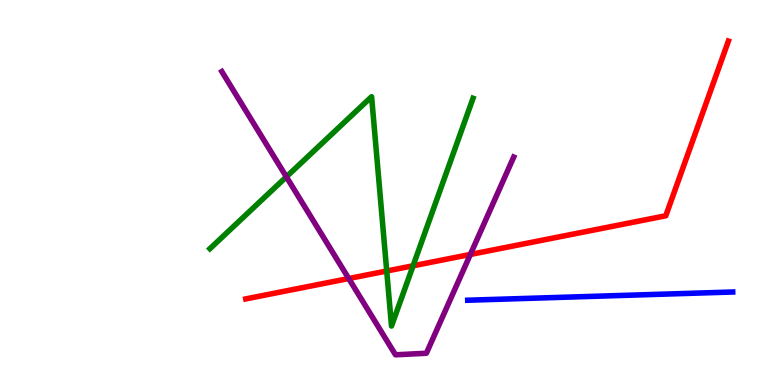[{'lines': ['blue', 'red'], 'intersections': []}, {'lines': ['green', 'red'], 'intersections': [{'x': 4.99, 'y': 2.96}, {'x': 5.33, 'y': 3.1}]}, {'lines': ['purple', 'red'], 'intersections': [{'x': 4.5, 'y': 2.77}, {'x': 6.07, 'y': 3.39}]}, {'lines': ['blue', 'green'], 'intersections': []}, {'lines': ['blue', 'purple'], 'intersections': []}, {'lines': ['green', 'purple'], 'intersections': [{'x': 3.7, 'y': 5.41}]}]